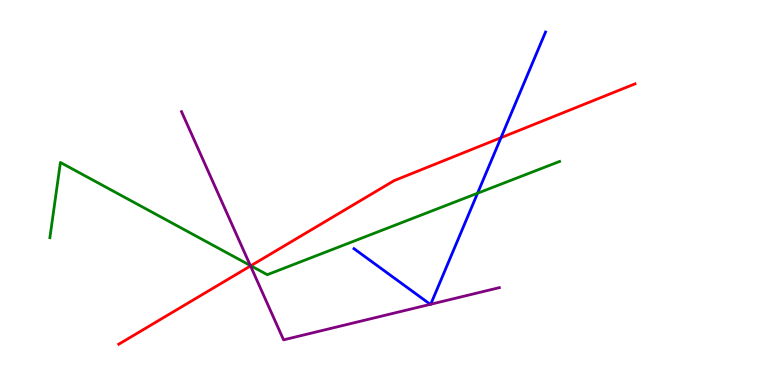[{'lines': ['blue', 'red'], 'intersections': [{'x': 6.46, 'y': 6.42}]}, {'lines': ['green', 'red'], 'intersections': [{'x': 3.24, 'y': 3.1}]}, {'lines': ['purple', 'red'], 'intersections': [{'x': 3.23, 'y': 3.09}]}, {'lines': ['blue', 'green'], 'intersections': [{'x': 6.16, 'y': 4.98}]}, {'lines': ['blue', 'purple'], 'intersections': [{'x': 5.55, 'y': 2.1}, {'x': 5.56, 'y': 2.1}]}, {'lines': ['green', 'purple'], 'intersections': [{'x': 3.23, 'y': 3.1}]}]